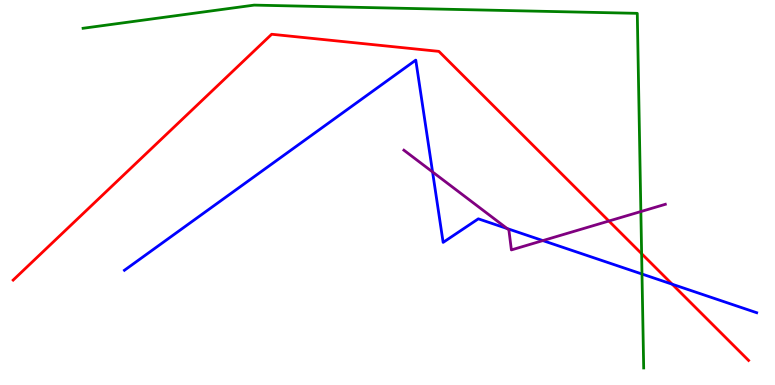[{'lines': ['blue', 'red'], 'intersections': [{'x': 8.67, 'y': 2.62}]}, {'lines': ['green', 'red'], 'intersections': [{'x': 8.28, 'y': 3.41}]}, {'lines': ['purple', 'red'], 'intersections': [{'x': 7.86, 'y': 4.26}]}, {'lines': ['blue', 'green'], 'intersections': [{'x': 8.28, 'y': 2.88}]}, {'lines': ['blue', 'purple'], 'intersections': [{'x': 5.58, 'y': 5.53}, {'x': 6.54, 'y': 4.06}, {'x': 7.0, 'y': 3.75}]}, {'lines': ['green', 'purple'], 'intersections': [{'x': 8.27, 'y': 4.51}]}]